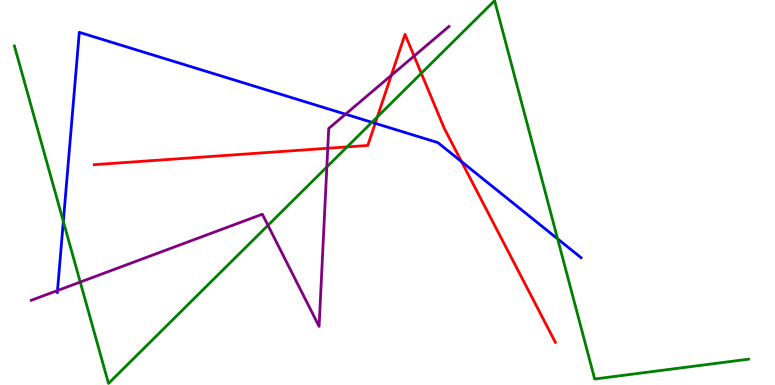[{'lines': ['blue', 'red'], 'intersections': [{'x': 4.84, 'y': 6.8}, {'x': 5.96, 'y': 5.8}]}, {'lines': ['green', 'red'], 'intersections': [{'x': 4.48, 'y': 6.18}, {'x': 4.87, 'y': 6.96}, {'x': 5.44, 'y': 8.1}]}, {'lines': ['purple', 'red'], 'intersections': [{'x': 4.23, 'y': 6.15}, {'x': 5.05, 'y': 8.04}, {'x': 5.34, 'y': 8.54}]}, {'lines': ['blue', 'green'], 'intersections': [{'x': 0.817, 'y': 4.25}, {'x': 4.8, 'y': 6.82}, {'x': 7.2, 'y': 3.8}]}, {'lines': ['blue', 'purple'], 'intersections': [{'x': 0.742, 'y': 2.45}, {'x': 4.46, 'y': 7.03}]}, {'lines': ['green', 'purple'], 'intersections': [{'x': 1.04, 'y': 2.67}, {'x': 3.46, 'y': 4.15}, {'x': 4.22, 'y': 5.66}]}]